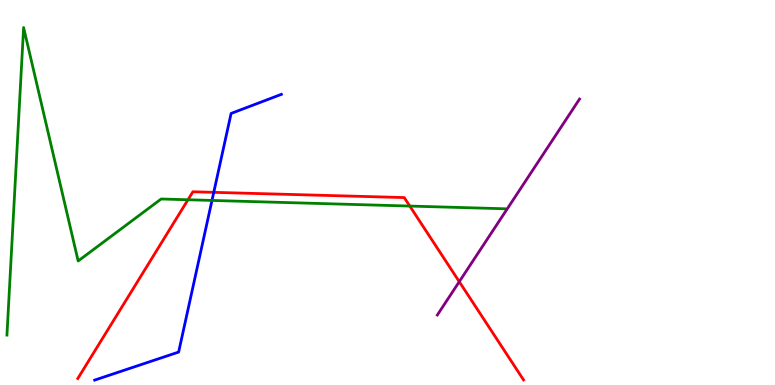[{'lines': ['blue', 'red'], 'intersections': [{'x': 2.76, 'y': 5.0}]}, {'lines': ['green', 'red'], 'intersections': [{'x': 2.43, 'y': 4.81}, {'x': 5.29, 'y': 4.65}]}, {'lines': ['purple', 'red'], 'intersections': [{'x': 5.93, 'y': 2.68}]}, {'lines': ['blue', 'green'], 'intersections': [{'x': 2.74, 'y': 4.79}]}, {'lines': ['blue', 'purple'], 'intersections': []}, {'lines': ['green', 'purple'], 'intersections': []}]